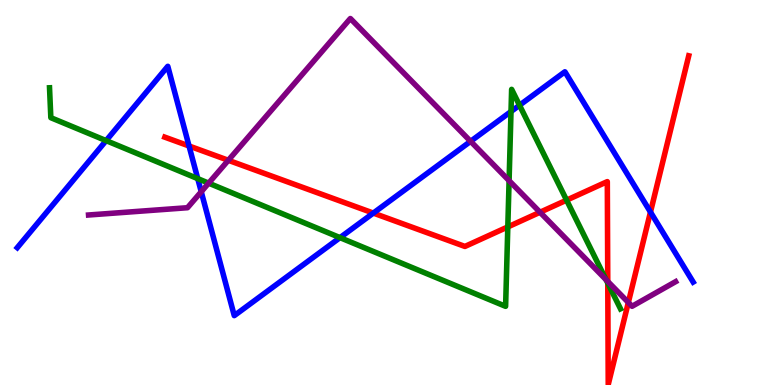[{'lines': ['blue', 'red'], 'intersections': [{'x': 2.44, 'y': 6.21}, {'x': 4.82, 'y': 4.47}, {'x': 8.39, 'y': 4.49}]}, {'lines': ['green', 'red'], 'intersections': [{'x': 6.55, 'y': 4.11}, {'x': 7.31, 'y': 4.8}, {'x': 7.84, 'y': 2.65}]}, {'lines': ['purple', 'red'], 'intersections': [{'x': 2.95, 'y': 5.84}, {'x': 6.97, 'y': 4.49}, {'x': 7.84, 'y': 2.69}, {'x': 8.11, 'y': 2.14}]}, {'lines': ['blue', 'green'], 'intersections': [{'x': 1.37, 'y': 6.35}, {'x': 2.55, 'y': 5.36}, {'x': 4.39, 'y': 3.83}, {'x': 6.59, 'y': 7.1}, {'x': 6.7, 'y': 7.27}]}, {'lines': ['blue', 'purple'], 'intersections': [{'x': 2.6, 'y': 5.02}, {'x': 6.07, 'y': 6.33}]}, {'lines': ['green', 'purple'], 'intersections': [{'x': 2.69, 'y': 5.24}, {'x': 6.57, 'y': 5.31}, {'x': 7.82, 'y': 2.73}]}]